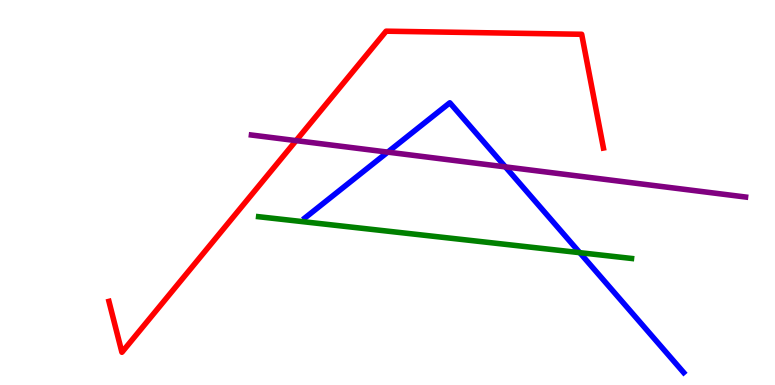[{'lines': ['blue', 'red'], 'intersections': []}, {'lines': ['green', 'red'], 'intersections': []}, {'lines': ['purple', 'red'], 'intersections': [{'x': 3.82, 'y': 6.35}]}, {'lines': ['blue', 'green'], 'intersections': [{'x': 7.48, 'y': 3.44}]}, {'lines': ['blue', 'purple'], 'intersections': [{'x': 5.0, 'y': 6.05}, {'x': 6.52, 'y': 5.67}]}, {'lines': ['green', 'purple'], 'intersections': []}]